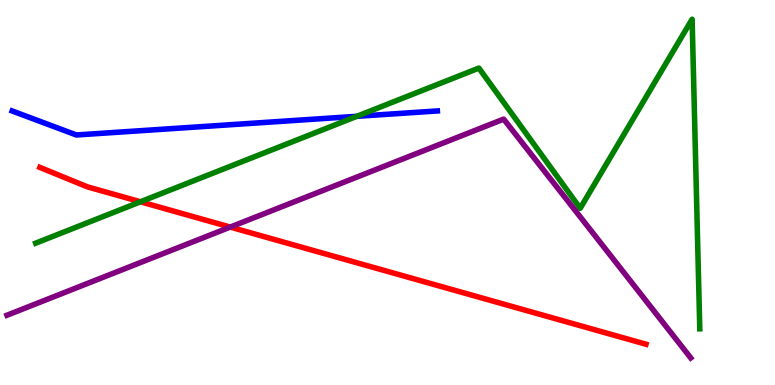[{'lines': ['blue', 'red'], 'intersections': []}, {'lines': ['green', 'red'], 'intersections': [{'x': 1.81, 'y': 4.76}]}, {'lines': ['purple', 'red'], 'intersections': [{'x': 2.97, 'y': 4.1}]}, {'lines': ['blue', 'green'], 'intersections': [{'x': 4.6, 'y': 6.98}]}, {'lines': ['blue', 'purple'], 'intersections': []}, {'lines': ['green', 'purple'], 'intersections': []}]